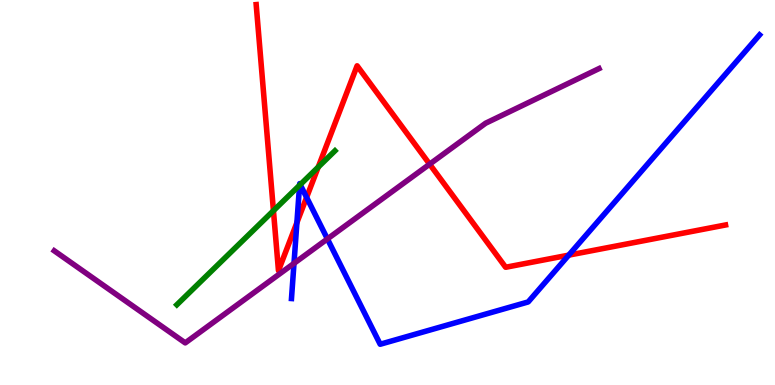[{'lines': ['blue', 'red'], 'intersections': [{'x': 3.83, 'y': 4.22}, {'x': 3.96, 'y': 4.87}, {'x': 7.34, 'y': 3.37}]}, {'lines': ['green', 'red'], 'intersections': [{'x': 3.53, 'y': 4.53}, {'x': 4.11, 'y': 5.66}]}, {'lines': ['purple', 'red'], 'intersections': [{'x': 5.54, 'y': 5.74}]}, {'lines': ['blue', 'green'], 'intersections': [{'x': 3.87, 'y': 5.19}, {'x': 3.87, 'y': 5.2}]}, {'lines': ['blue', 'purple'], 'intersections': [{'x': 3.79, 'y': 3.16}, {'x': 4.22, 'y': 3.79}]}, {'lines': ['green', 'purple'], 'intersections': []}]